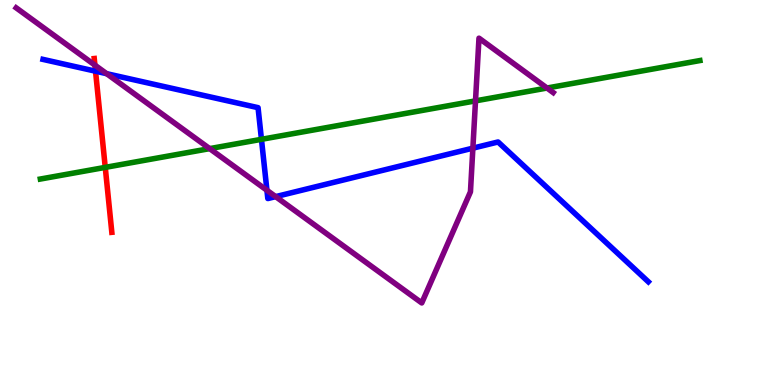[{'lines': ['blue', 'red'], 'intersections': [{'x': 1.23, 'y': 8.15}]}, {'lines': ['green', 'red'], 'intersections': [{'x': 1.36, 'y': 5.65}]}, {'lines': ['purple', 'red'], 'intersections': [{'x': 1.22, 'y': 8.31}]}, {'lines': ['blue', 'green'], 'intersections': [{'x': 3.37, 'y': 6.38}]}, {'lines': ['blue', 'purple'], 'intersections': [{'x': 1.38, 'y': 8.09}, {'x': 3.44, 'y': 5.06}, {'x': 3.56, 'y': 4.89}, {'x': 6.1, 'y': 6.15}]}, {'lines': ['green', 'purple'], 'intersections': [{'x': 2.71, 'y': 6.14}, {'x': 6.14, 'y': 7.38}, {'x': 7.06, 'y': 7.71}]}]